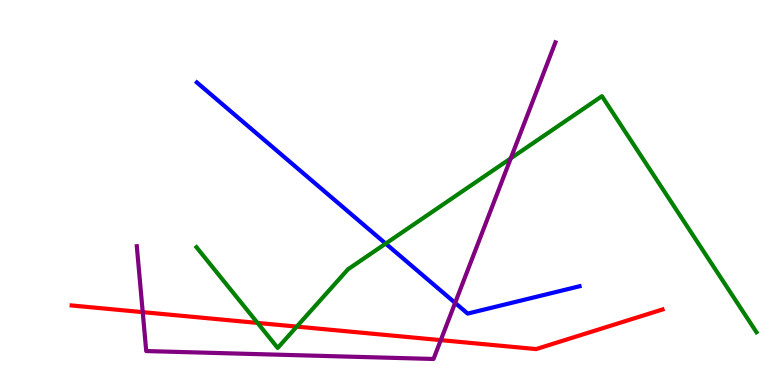[{'lines': ['blue', 'red'], 'intersections': []}, {'lines': ['green', 'red'], 'intersections': [{'x': 3.32, 'y': 1.61}, {'x': 3.83, 'y': 1.52}]}, {'lines': ['purple', 'red'], 'intersections': [{'x': 1.84, 'y': 1.89}, {'x': 5.69, 'y': 1.17}]}, {'lines': ['blue', 'green'], 'intersections': [{'x': 4.98, 'y': 3.67}]}, {'lines': ['blue', 'purple'], 'intersections': [{'x': 5.87, 'y': 2.13}]}, {'lines': ['green', 'purple'], 'intersections': [{'x': 6.59, 'y': 5.89}]}]